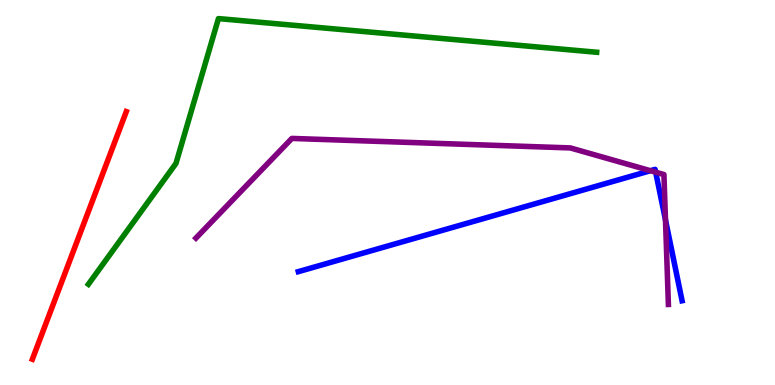[{'lines': ['blue', 'red'], 'intersections': []}, {'lines': ['green', 'red'], 'intersections': []}, {'lines': ['purple', 'red'], 'intersections': []}, {'lines': ['blue', 'green'], 'intersections': []}, {'lines': ['blue', 'purple'], 'intersections': [{'x': 8.39, 'y': 5.57}, {'x': 8.46, 'y': 5.53}, {'x': 8.59, 'y': 4.29}]}, {'lines': ['green', 'purple'], 'intersections': []}]